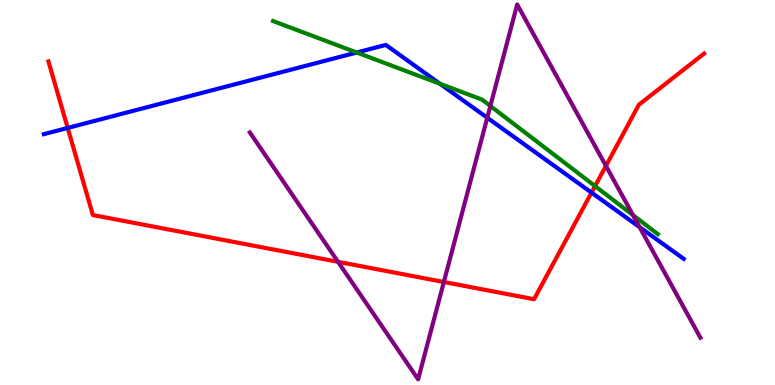[{'lines': ['blue', 'red'], 'intersections': [{'x': 0.873, 'y': 6.68}, {'x': 7.63, 'y': 5.0}]}, {'lines': ['green', 'red'], 'intersections': [{'x': 7.68, 'y': 5.17}]}, {'lines': ['purple', 'red'], 'intersections': [{'x': 4.36, 'y': 3.2}, {'x': 5.73, 'y': 2.68}, {'x': 7.82, 'y': 5.69}]}, {'lines': ['blue', 'green'], 'intersections': [{'x': 4.6, 'y': 8.64}, {'x': 5.68, 'y': 7.82}]}, {'lines': ['blue', 'purple'], 'intersections': [{'x': 6.29, 'y': 6.94}, {'x': 8.25, 'y': 4.1}]}, {'lines': ['green', 'purple'], 'intersections': [{'x': 6.33, 'y': 7.25}, {'x': 8.17, 'y': 4.41}]}]